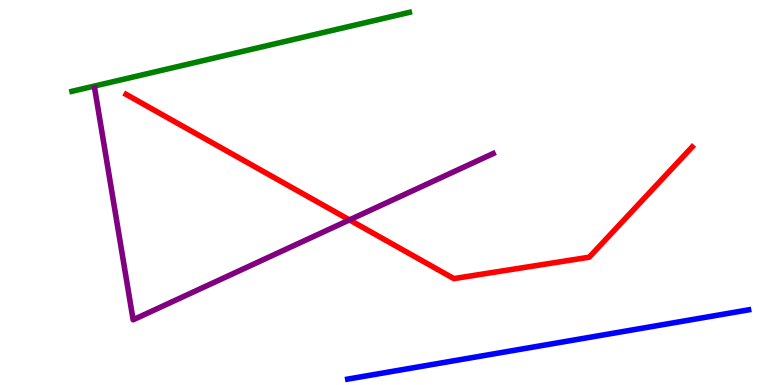[{'lines': ['blue', 'red'], 'intersections': []}, {'lines': ['green', 'red'], 'intersections': []}, {'lines': ['purple', 'red'], 'intersections': [{'x': 4.51, 'y': 4.29}]}, {'lines': ['blue', 'green'], 'intersections': []}, {'lines': ['blue', 'purple'], 'intersections': []}, {'lines': ['green', 'purple'], 'intersections': []}]